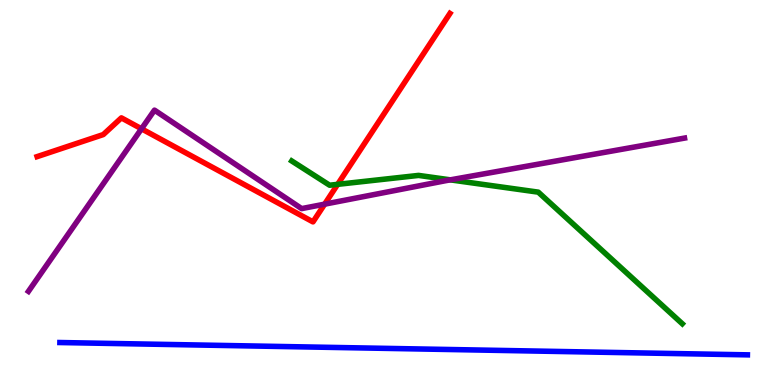[{'lines': ['blue', 'red'], 'intersections': []}, {'lines': ['green', 'red'], 'intersections': [{'x': 4.36, 'y': 5.21}]}, {'lines': ['purple', 'red'], 'intersections': [{'x': 1.83, 'y': 6.65}, {'x': 4.19, 'y': 4.7}]}, {'lines': ['blue', 'green'], 'intersections': []}, {'lines': ['blue', 'purple'], 'intersections': []}, {'lines': ['green', 'purple'], 'intersections': [{'x': 5.81, 'y': 5.33}]}]